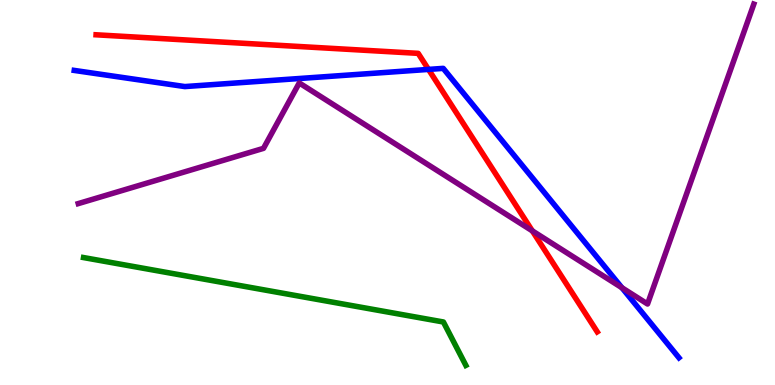[{'lines': ['blue', 'red'], 'intersections': [{'x': 5.53, 'y': 8.2}]}, {'lines': ['green', 'red'], 'intersections': []}, {'lines': ['purple', 'red'], 'intersections': [{'x': 6.87, 'y': 4.0}]}, {'lines': ['blue', 'green'], 'intersections': []}, {'lines': ['blue', 'purple'], 'intersections': [{'x': 8.02, 'y': 2.53}]}, {'lines': ['green', 'purple'], 'intersections': []}]